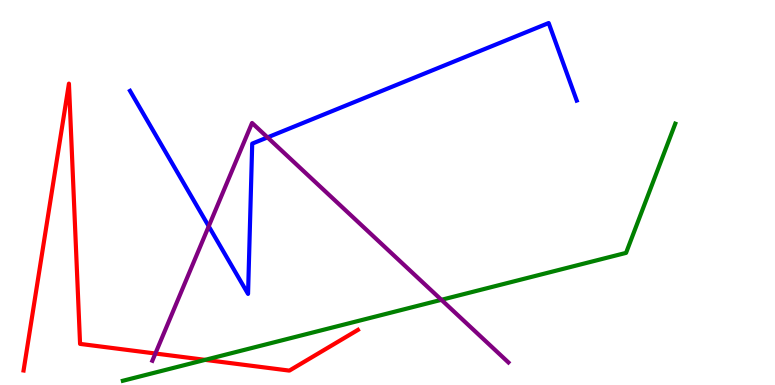[{'lines': ['blue', 'red'], 'intersections': []}, {'lines': ['green', 'red'], 'intersections': [{'x': 2.65, 'y': 0.653}]}, {'lines': ['purple', 'red'], 'intersections': [{'x': 2.0, 'y': 0.818}]}, {'lines': ['blue', 'green'], 'intersections': []}, {'lines': ['blue', 'purple'], 'intersections': [{'x': 2.69, 'y': 4.12}, {'x': 3.45, 'y': 6.43}]}, {'lines': ['green', 'purple'], 'intersections': [{'x': 5.7, 'y': 2.21}]}]